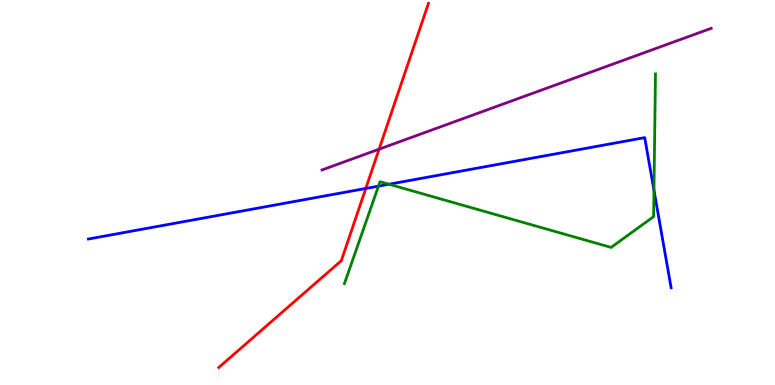[{'lines': ['blue', 'red'], 'intersections': [{'x': 4.72, 'y': 5.1}]}, {'lines': ['green', 'red'], 'intersections': []}, {'lines': ['purple', 'red'], 'intersections': [{'x': 4.89, 'y': 6.13}]}, {'lines': ['blue', 'green'], 'intersections': [{'x': 4.88, 'y': 5.16}, {'x': 5.02, 'y': 5.21}, {'x': 8.44, 'y': 5.06}]}, {'lines': ['blue', 'purple'], 'intersections': []}, {'lines': ['green', 'purple'], 'intersections': []}]